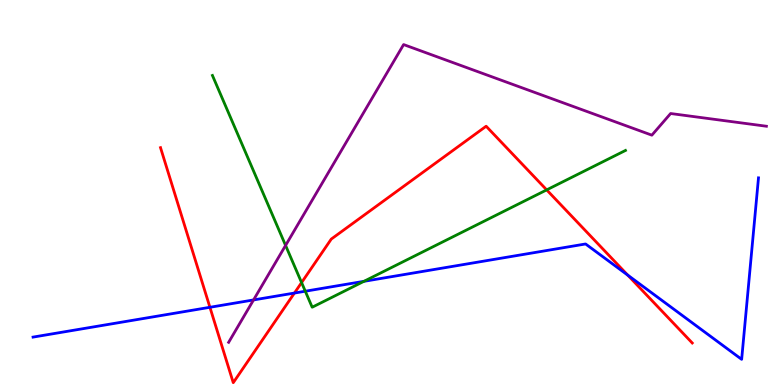[{'lines': ['blue', 'red'], 'intersections': [{'x': 2.71, 'y': 2.02}, {'x': 3.8, 'y': 2.39}, {'x': 8.1, 'y': 2.85}]}, {'lines': ['green', 'red'], 'intersections': [{'x': 3.89, 'y': 2.66}, {'x': 7.05, 'y': 5.07}]}, {'lines': ['purple', 'red'], 'intersections': []}, {'lines': ['blue', 'green'], 'intersections': [{'x': 3.94, 'y': 2.44}, {'x': 4.7, 'y': 2.69}]}, {'lines': ['blue', 'purple'], 'intersections': [{'x': 3.27, 'y': 2.21}]}, {'lines': ['green', 'purple'], 'intersections': [{'x': 3.68, 'y': 3.63}]}]